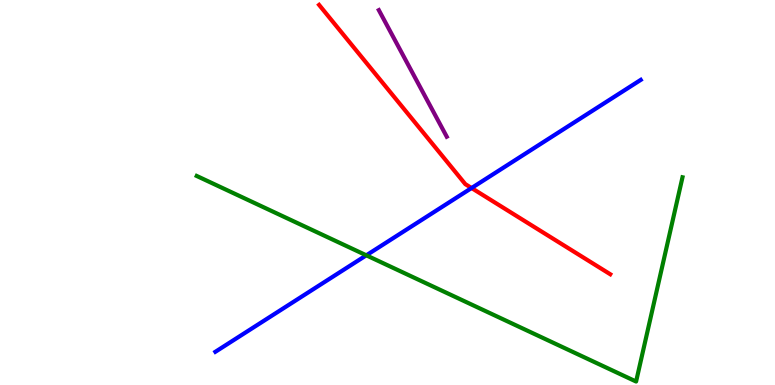[{'lines': ['blue', 'red'], 'intersections': [{'x': 6.08, 'y': 5.12}]}, {'lines': ['green', 'red'], 'intersections': []}, {'lines': ['purple', 'red'], 'intersections': []}, {'lines': ['blue', 'green'], 'intersections': [{'x': 4.73, 'y': 3.37}]}, {'lines': ['blue', 'purple'], 'intersections': []}, {'lines': ['green', 'purple'], 'intersections': []}]